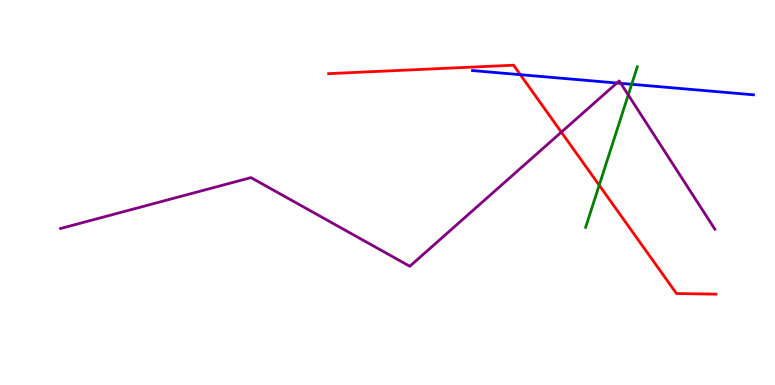[{'lines': ['blue', 'red'], 'intersections': [{'x': 6.71, 'y': 8.06}]}, {'lines': ['green', 'red'], 'intersections': [{'x': 7.73, 'y': 5.19}]}, {'lines': ['purple', 'red'], 'intersections': [{'x': 7.24, 'y': 6.57}]}, {'lines': ['blue', 'green'], 'intersections': [{'x': 8.15, 'y': 7.81}]}, {'lines': ['blue', 'purple'], 'intersections': [{'x': 7.96, 'y': 7.84}, {'x': 8.01, 'y': 7.83}]}, {'lines': ['green', 'purple'], 'intersections': [{'x': 8.11, 'y': 7.53}]}]